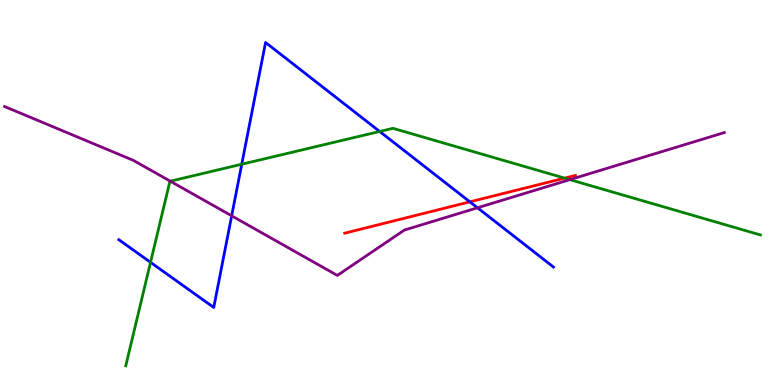[{'lines': ['blue', 'red'], 'intersections': [{'x': 6.06, 'y': 4.76}]}, {'lines': ['green', 'red'], 'intersections': [{'x': 7.29, 'y': 5.37}]}, {'lines': ['purple', 'red'], 'intersections': []}, {'lines': ['blue', 'green'], 'intersections': [{'x': 1.94, 'y': 3.19}, {'x': 3.12, 'y': 5.73}, {'x': 4.9, 'y': 6.59}]}, {'lines': ['blue', 'purple'], 'intersections': [{'x': 2.99, 'y': 4.39}, {'x': 6.16, 'y': 4.6}]}, {'lines': ['green', 'purple'], 'intersections': [{'x': 2.2, 'y': 5.29}, {'x': 7.35, 'y': 5.33}]}]